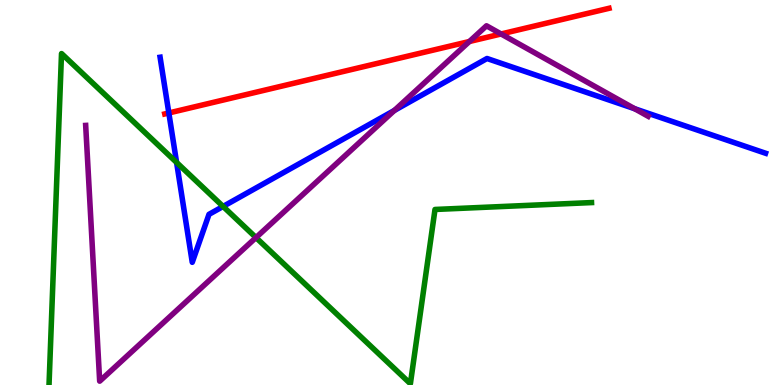[{'lines': ['blue', 'red'], 'intersections': [{'x': 2.18, 'y': 7.07}]}, {'lines': ['green', 'red'], 'intersections': []}, {'lines': ['purple', 'red'], 'intersections': [{'x': 6.06, 'y': 8.92}, {'x': 6.47, 'y': 9.12}]}, {'lines': ['blue', 'green'], 'intersections': [{'x': 2.28, 'y': 5.78}, {'x': 2.88, 'y': 4.64}]}, {'lines': ['blue', 'purple'], 'intersections': [{'x': 5.09, 'y': 7.13}, {'x': 8.19, 'y': 7.18}]}, {'lines': ['green', 'purple'], 'intersections': [{'x': 3.3, 'y': 3.83}]}]